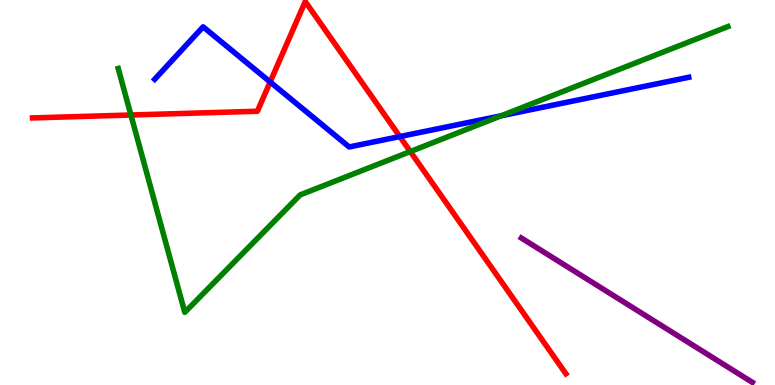[{'lines': ['blue', 'red'], 'intersections': [{'x': 3.49, 'y': 7.87}, {'x': 5.16, 'y': 6.45}]}, {'lines': ['green', 'red'], 'intersections': [{'x': 1.69, 'y': 7.01}, {'x': 5.29, 'y': 6.06}]}, {'lines': ['purple', 'red'], 'intersections': []}, {'lines': ['blue', 'green'], 'intersections': [{'x': 6.47, 'y': 6.99}]}, {'lines': ['blue', 'purple'], 'intersections': []}, {'lines': ['green', 'purple'], 'intersections': []}]